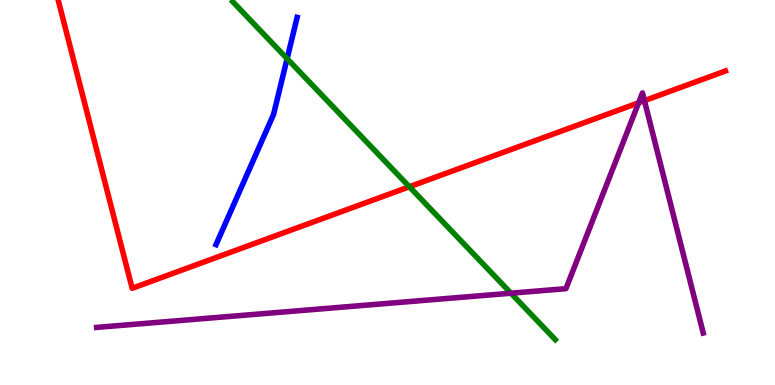[{'lines': ['blue', 'red'], 'intersections': []}, {'lines': ['green', 'red'], 'intersections': [{'x': 5.28, 'y': 5.15}]}, {'lines': ['purple', 'red'], 'intersections': [{'x': 8.24, 'y': 7.33}, {'x': 8.32, 'y': 7.39}]}, {'lines': ['blue', 'green'], 'intersections': [{'x': 3.7, 'y': 8.48}]}, {'lines': ['blue', 'purple'], 'intersections': []}, {'lines': ['green', 'purple'], 'intersections': [{'x': 6.59, 'y': 2.38}]}]